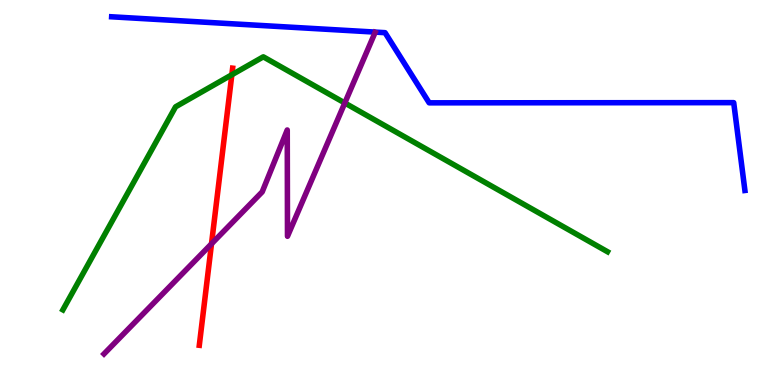[{'lines': ['blue', 'red'], 'intersections': []}, {'lines': ['green', 'red'], 'intersections': [{'x': 2.99, 'y': 8.06}]}, {'lines': ['purple', 'red'], 'intersections': [{'x': 2.73, 'y': 3.67}]}, {'lines': ['blue', 'green'], 'intersections': []}, {'lines': ['blue', 'purple'], 'intersections': []}, {'lines': ['green', 'purple'], 'intersections': [{'x': 4.45, 'y': 7.33}]}]